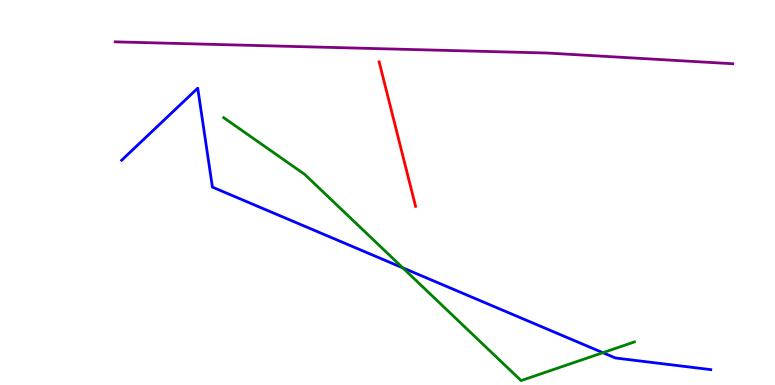[{'lines': ['blue', 'red'], 'intersections': []}, {'lines': ['green', 'red'], 'intersections': []}, {'lines': ['purple', 'red'], 'intersections': []}, {'lines': ['blue', 'green'], 'intersections': [{'x': 5.2, 'y': 3.04}, {'x': 7.78, 'y': 0.839}]}, {'lines': ['blue', 'purple'], 'intersections': []}, {'lines': ['green', 'purple'], 'intersections': []}]